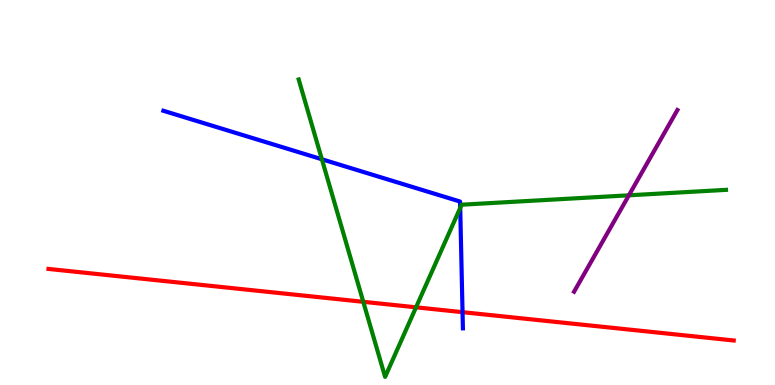[{'lines': ['blue', 'red'], 'intersections': [{'x': 5.97, 'y': 1.89}]}, {'lines': ['green', 'red'], 'intersections': [{'x': 4.69, 'y': 2.16}, {'x': 5.37, 'y': 2.02}]}, {'lines': ['purple', 'red'], 'intersections': []}, {'lines': ['blue', 'green'], 'intersections': [{'x': 4.15, 'y': 5.86}, {'x': 5.94, 'y': 4.6}]}, {'lines': ['blue', 'purple'], 'intersections': []}, {'lines': ['green', 'purple'], 'intersections': [{'x': 8.11, 'y': 4.93}]}]